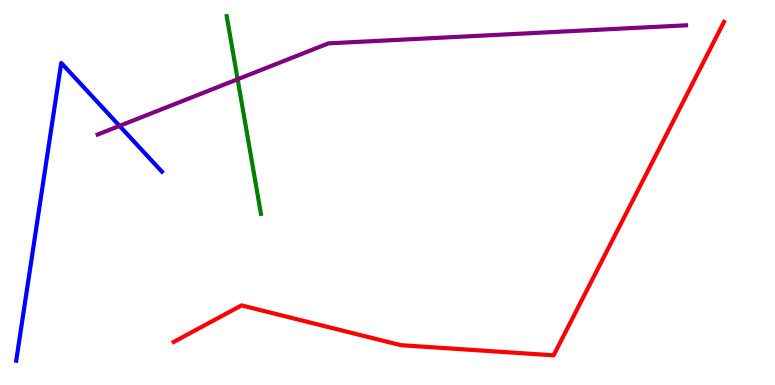[{'lines': ['blue', 'red'], 'intersections': []}, {'lines': ['green', 'red'], 'intersections': []}, {'lines': ['purple', 'red'], 'intersections': []}, {'lines': ['blue', 'green'], 'intersections': []}, {'lines': ['blue', 'purple'], 'intersections': [{'x': 1.54, 'y': 6.73}]}, {'lines': ['green', 'purple'], 'intersections': [{'x': 3.07, 'y': 7.94}]}]